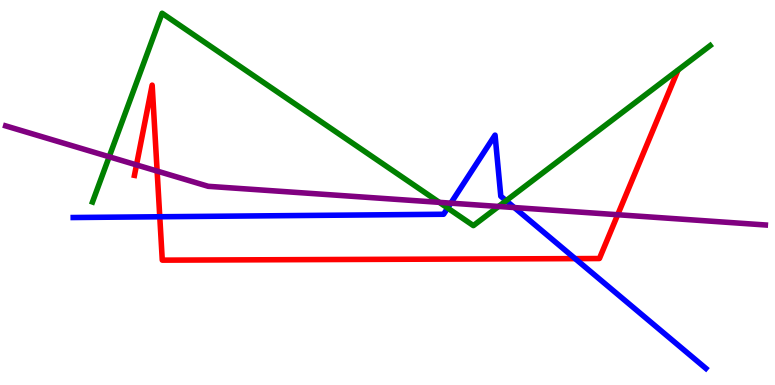[{'lines': ['blue', 'red'], 'intersections': [{'x': 2.06, 'y': 4.37}, {'x': 7.42, 'y': 3.28}]}, {'lines': ['green', 'red'], 'intersections': []}, {'lines': ['purple', 'red'], 'intersections': [{'x': 1.76, 'y': 5.72}, {'x': 2.03, 'y': 5.56}, {'x': 7.97, 'y': 4.42}]}, {'lines': ['blue', 'green'], 'intersections': [{'x': 5.78, 'y': 4.6}, {'x': 6.53, 'y': 4.79}]}, {'lines': ['blue', 'purple'], 'intersections': [{'x': 5.82, 'y': 4.72}, {'x': 6.64, 'y': 4.61}]}, {'lines': ['green', 'purple'], 'intersections': [{'x': 1.41, 'y': 5.93}, {'x': 5.67, 'y': 4.74}, {'x': 6.43, 'y': 4.64}]}]